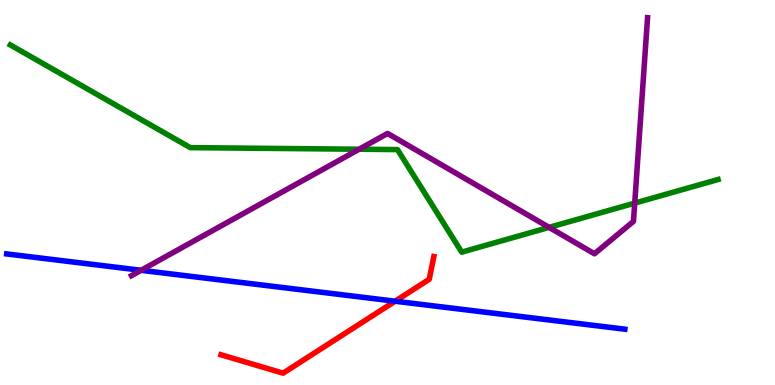[{'lines': ['blue', 'red'], 'intersections': [{'x': 5.1, 'y': 2.18}]}, {'lines': ['green', 'red'], 'intersections': []}, {'lines': ['purple', 'red'], 'intersections': []}, {'lines': ['blue', 'green'], 'intersections': []}, {'lines': ['blue', 'purple'], 'intersections': [{'x': 1.82, 'y': 2.98}]}, {'lines': ['green', 'purple'], 'intersections': [{'x': 4.63, 'y': 6.12}, {'x': 7.09, 'y': 4.09}, {'x': 8.19, 'y': 4.72}]}]